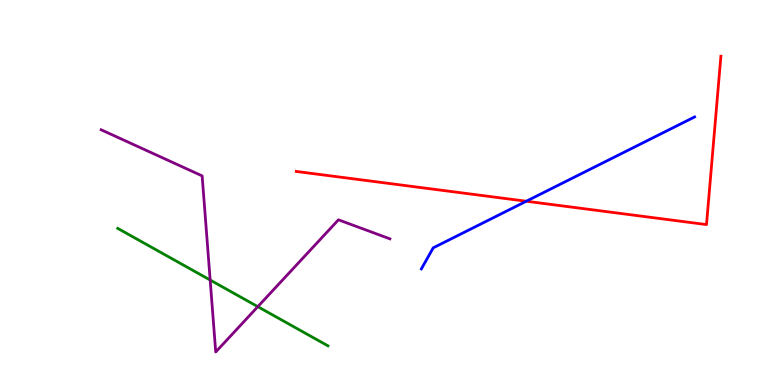[{'lines': ['blue', 'red'], 'intersections': [{'x': 6.79, 'y': 4.77}]}, {'lines': ['green', 'red'], 'intersections': []}, {'lines': ['purple', 'red'], 'intersections': []}, {'lines': ['blue', 'green'], 'intersections': []}, {'lines': ['blue', 'purple'], 'intersections': []}, {'lines': ['green', 'purple'], 'intersections': [{'x': 2.71, 'y': 2.73}, {'x': 3.33, 'y': 2.03}]}]